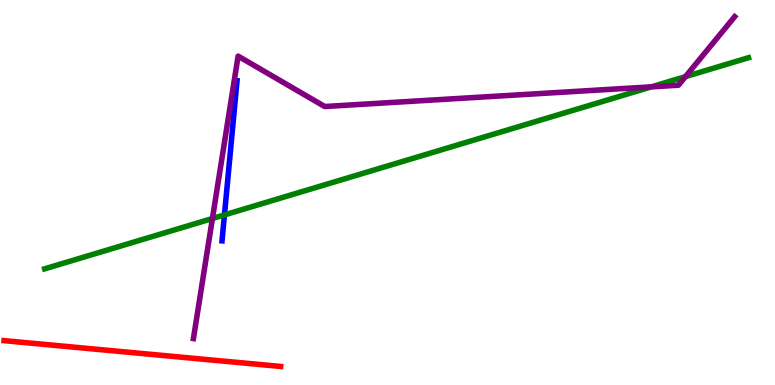[{'lines': ['blue', 'red'], 'intersections': []}, {'lines': ['green', 'red'], 'intersections': []}, {'lines': ['purple', 'red'], 'intersections': []}, {'lines': ['blue', 'green'], 'intersections': [{'x': 2.9, 'y': 4.42}]}, {'lines': ['blue', 'purple'], 'intersections': []}, {'lines': ['green', 'purple'], 'intersections': [{'x': 2.74, 'y': 4.32}, {'x': 8.4, 'y': 7.74}, {'x': 8.84, 'y': 8.01}]}]